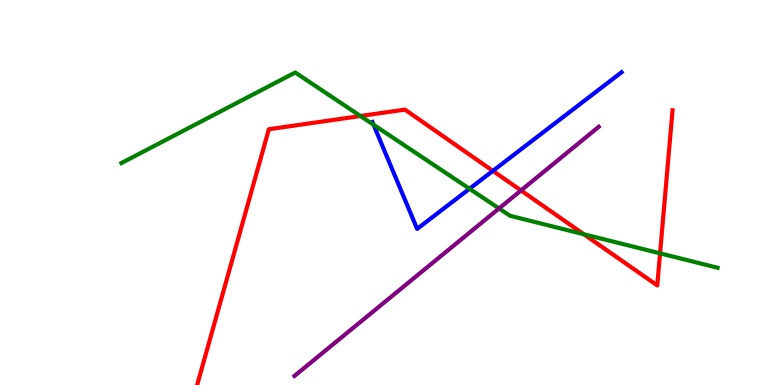[{'lines': ['blue', 'red'], 'intersections': [{'x': 6.36, 'y': 5.56}]}, {'lines': ['green', 'red'], 'intersections': [{'x': 4.65, 'y': 6.99}, {'x': 7.53, 'y': 3.92}, {'x': 8.52, 'y': 3.42}]}, {'lines': ['purple', 'red'], 'intersections': [{'x': 6.72, 'y': 5.05}]}, {'lines': ['blue', 'green'], 'intersections': [{'x': 4.82, 'y': 6.76}, {'x': 6.06, 'y': 5.1}]}, {'lines': ['blue', 'purple'], 'intersections': []}, {'lines': ['green', 'purple'], 'intersections': [{'x': 6.44, 'y': 4.59}]}]